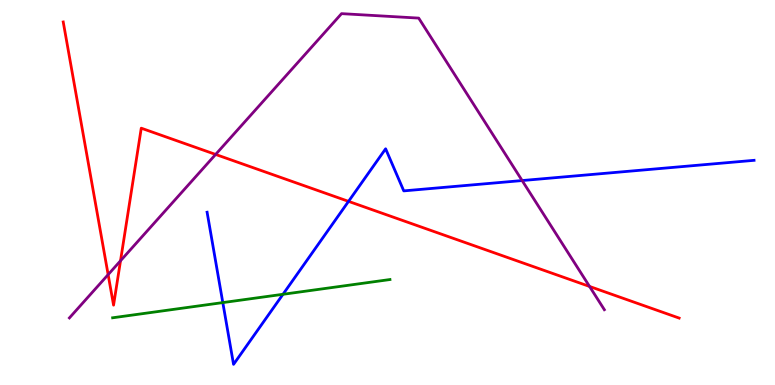[{'lines': ['blue', 'red'], 'intersections': [{'x': 4.5, 'y': 4.77}]}, {'lines': ['green', 'red'], 'intersections': []}, {'lines': ['purple', 'red'], 'intersections': [{'x': 1.4, 'y': 2.87}, {'x': 1.56, 'y': 3.23}, {'x': 2.78, 'y': 5.99}, {'x': 7.61, 'y': 2.56}]}, {'lines': ['blue', 'green'], 'intersections': [{'x': 2.87, 'y': 2.14}, {'x': 3.65, 'y': 2.36}]}, {'lines': ['blue', 'purple'], 'intersections': [{'x': 6.74, 'y': 5.31}]}, {'lines': ['green', 'purple'], 'intersections': []}]